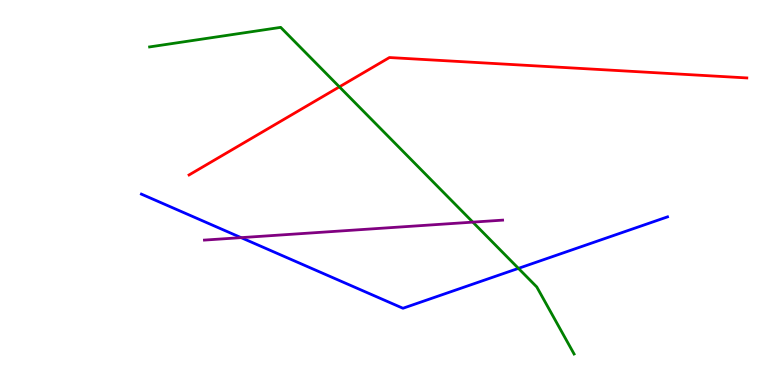[{'lines': ['blue', 'red'], 'intersections': []}, {'lines': ['green', 'red'], 'intersections': [{'x': 4.38, 'y': 7.74}]}, {'lines': ['purple', 'red'], 'intersections': []}, {'lines': ['blue', 'green'], 'intersections': [{'x': 6.69, 'y': 3.03}]}, {'lines': ['blue', 'purple'], 'intersections': [{'x': 3.11, 'y': 3.83}]}, {'lines': ['green', 'purple'], 'intersections': [{'x': 6.1, 'y': 4.23}]}]